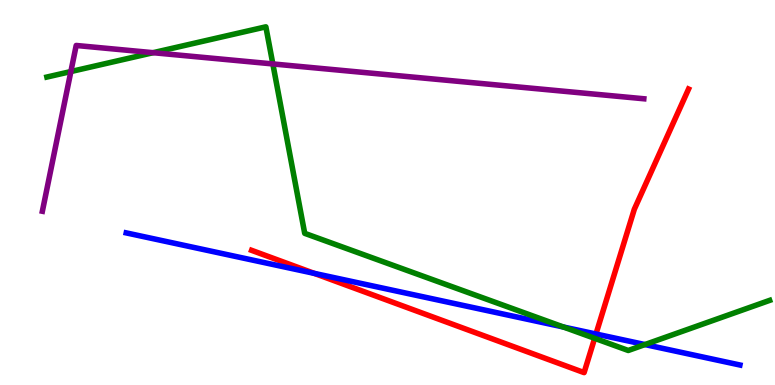[{'lines': ['blue', 'red'], 'intersections': [{'x': 4.05, 'y': 2.9}, {'x': 7.69, 'y': 1.32}]}, {'lines': ['green', 'red'], 'intersections': [{'x': 7.67, 'y': 1.21}]}, {'lines': ['purple', 'red'], 'intersections': []}, {'lines': ['blue', 'green'], 'intersections': [{'x': 7.27, 'y': 1.51}, {'x': 8.32, 'y': 1.05}]}, {'lines': ['blue', 'purple'], 'intersections': []}, {'lines': ['green', 'purple'], 'intersections': [{'x': 0.914, 'y': 8.14}, {'x': 1.98, 'y': 8.63}, {'x': 3.52, 'y': 8.34}]}]